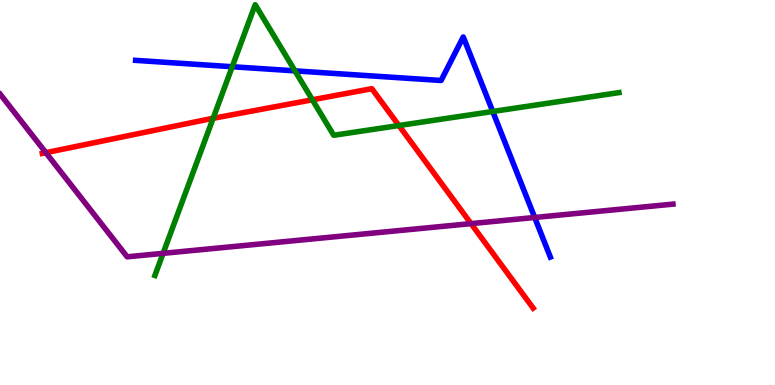[{'lines': ['blue', 'red'], 'intersections': []}, {'lines': ['green', 'red'], 'intersections': [{'x': 2.75, 'y': 6.93}, {'x': 4.03, 'y': 7.41}, {'x': 5.15, 'y': 6.74}]}, {'lines': ['purple', 'red'], 'intersections': [{'x': 0.592, 'y': 6.03}, {'x': 6.08, 'y': 4.19}]}, {'lines': ['blue', 'green'], 'intersections': [{'x': 3.0, 'y': 8.27}, {'x': 3.81, 'y': 8.16}, {'x': 6.36, 'y': 7.1}]}, {'lines': ['blue', 'purple'], 'intersections': [{'x': 6.9, 'y': 4.35}]}, {'lines': ['green', 'purple'], 'intersections': [{'x': 2.1, 'y': 3.42}]}]